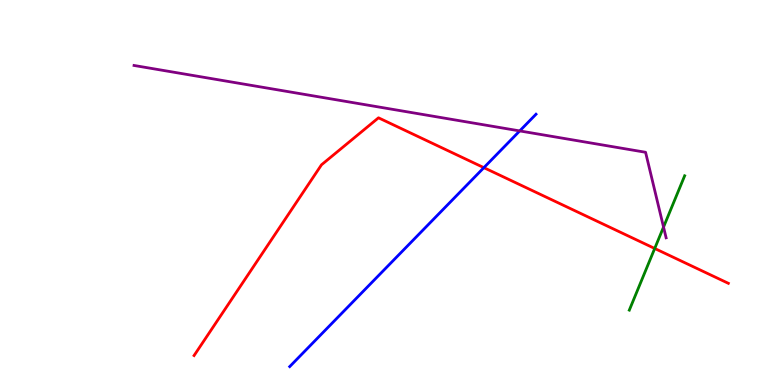[{'lines': ['blue', 'red'], 'intersections': [{'x': 6.24, 'y': 5.65}]}, {'lines': ['green', 'red'], 'intersections': [{'x': 8.45, 'y': 3.55}]}, {'lines': ['purple', 'red'], 'intersections': []}, {'lines': ['blue', 'green'], 'intersections': []}, {'lines': ['blue', 'purple'], 'intersections': [{'x': 6.71, 'y': 6.6}]}, {'lines': ['green', 'purple'], 'intersections': [{'x': 8.56, 'y': 4.1}]}]